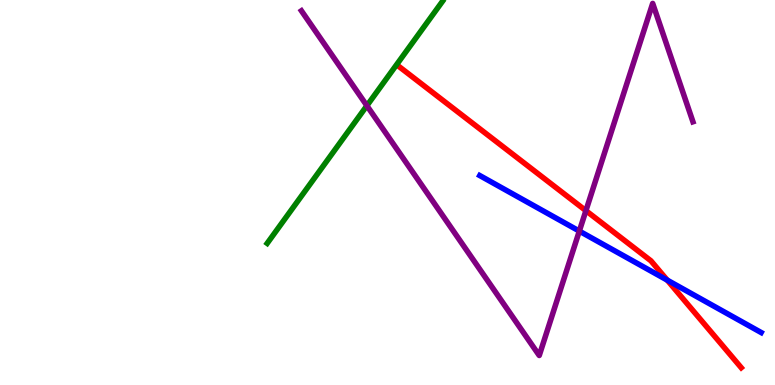[{'lines': ['blue', 'red'], 'intersections': [{'x': 8.61, 'y': 2.72}]}, {'lines': ['green', 'red'], 'intersections': []}, {'lines': ['purple', 'red'], 'intersections': [{'x': 7.56, 'y': 4.53}]}, {'lines': ['blue', 'green'], 'intersections': []}, {'lines': ['blue', 'purple'], 'intersections': [{'x': 7.48, 'y': 4.0}]}, {'lines': ['green', 'purple'], 'intersections': [{'x': 4.73, 'y': 7.25}]}]